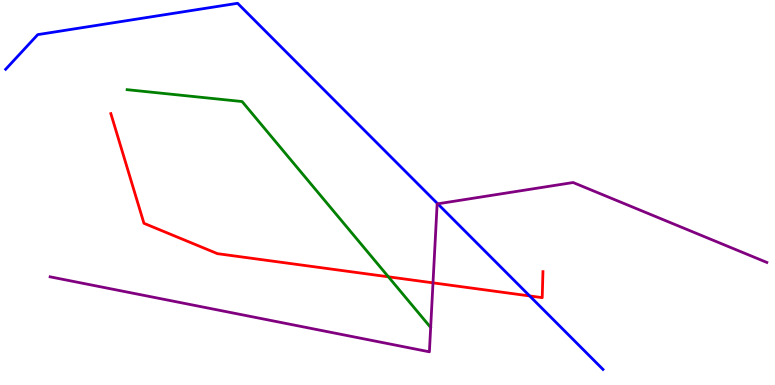[{'lines': ['blue', 'red'], 'intersections': [{'x': 6.83, 'y': 2.31}]}, {'lines': ['green', 'red'], 'intersections': [{'x': 5.01, 'y': 2.81}]}, {'lines': ['purple', 'red'], 'intersections': [{'x': 5.59, 'y': 2.65}]}, {'lines': ['blue', 'green'], 'intersections': []}, {'lines': ['blue', 'purple'], 'intersections': [{'x': 5.65, 'y': 4.71}]}, {'lines': ['green', 'purple'], 'intersections': []}]